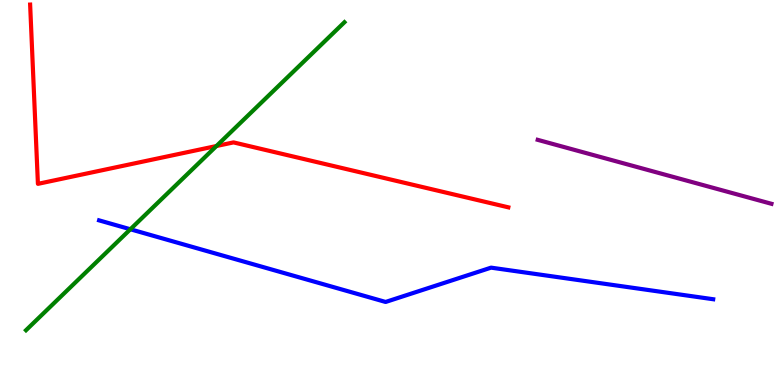[{'lines': ['blue', 'red'], 'intersections': []}, {'lines': ['green', 'red'], 'intersections': [{'x': 2.79, 'y': 6.21}]}, {'lines': ['purple', 'red'], 'intersections': []}, {'lines': ['blue', 'green'], 'intersections': [{'x': 1.68, 'y': 4.04}]}, {'lines': ['blue', 'purple'], 'intersections': []}, {'lines': ['green', 'purple'], 'intersections': []}]